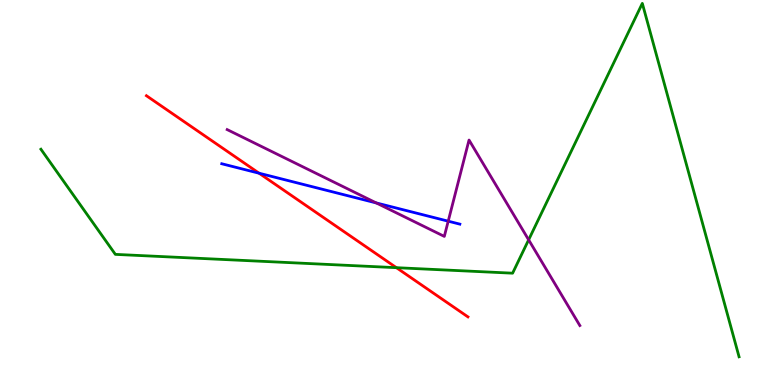[{'lines': ['blue', 'red'], 'intersections': [{'x': 3.34, 'y': 5.5}]}, {'lines': ['green', 'red'], 'intersections': [{'x': 5.12, 'y': 3.05}]}, {'lines': ['purple', 'red'], 'intersections': []}, {'lines': ['blue', 'green'], 'intersections': []}, {'lines': ['blue', 'purple'], 'intersections': [{'x': 4.86, 'y': 4.73}, {'x': 5.78, 'y': 4.26}]}, {'lines': ['green', 'purple'], 'intersections': [{'x': 6.82, 'y': 3.77}]}]